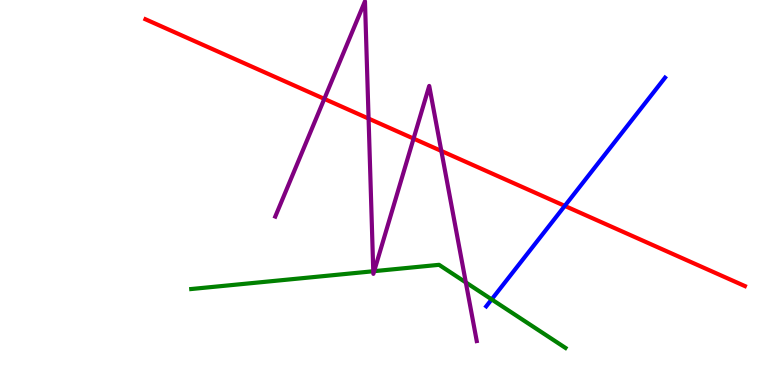[{'lines': ['blue', 'red'], 'intersections': [{'x': 7.29, 'y': 4.65}]}, {'lines': ['green', 'red'], 'intersections': []}, {'lines': ['purple', 'red'], 'intersections': [{'x': 4.18, 'y': 7.43}, {'x': 4.76, 'y': 6.92}, {'x': 5.34, 'y': 6.4}, {'x': 5.69, 'y': 6.08}]}, {'lines': ['blue', 'green'], 'intersections': [{'x': 6.34, 'y': 2.22}]}, {'lines': ['blue', 'purple'], 'intersections': []}, {'lines': ['green', 'purple'], 'intersections': [{'x': 4.82, 'y': 2.95}, {'x': 4.83, 'y': 2.96}, {'x': 6.01, 'y': 2.66}]}]